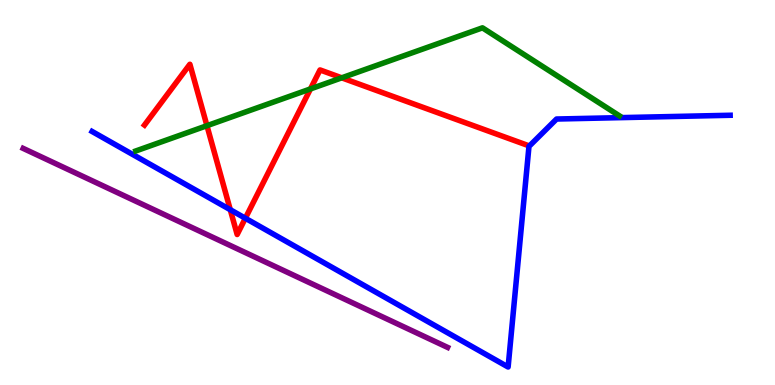[{'lines': ['blue', 'red'], 'intersections': [{'x': 2.97, 'y': 4.55}, {'x': 3.17, 'y': 4.33}]}, {'lines': ['green', 'red'], 'intersections': [{'x': 2.67, 'y': 6.74}, {'x': 4.01, 'y': 7.69}, {'x': 4.41, 'y': 7.98}]}, {'lines': ['purple', 'red'], 'intersections': []}, {'lines': ['blue', 'green'], 'intersections': []}, {'lines': ['blue', 'purple'], 'intersections': []}, {'lines': ['green', 'purple'], 'intersections': []}]